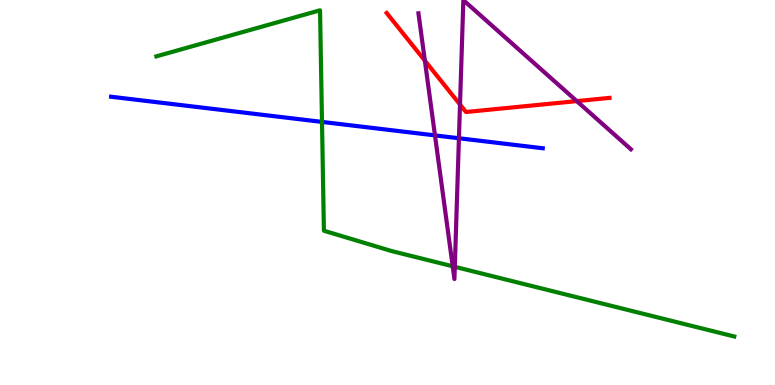[{'lines': ['blue', 'red'], 'intersections': []}, {'lines': ['green', 'red'], 'intersections': []}, {'lines': ['purple', 'red'], 'intersections': [{'x': 5.48, 'y': 8.42}, {'x': 5.94, 'y': 7.28}, {'x': 7.44, 'y': 7.37}]}, {'lines': ['blue', 'green'], 'intersections': [{'x': 4.15, 'y': 6.83}]}, {'lines': ['blue', 'purple'], 'intersections': [{'x': 5.61, 'y': 6.48}, {'x': 5.92, 'y': 6.41}]}, {'lines': ['green', 'purple'], 'intersections': [{'x': 5.84, 'y': 3.08}, {'x': 5.87, 'y': 3.07}]}]